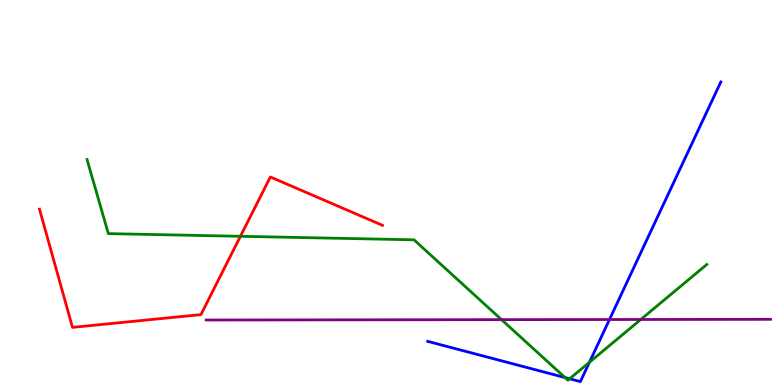[{'lines': ['blue', 'red'], 'intersections': []}, {'lines': ['green', 'red'], 'intersections': [{'x': 3.1, 'y': 3.86}]}, {'lines': ['purple', 'red'], 'intersections': []}, {'lines': ['blue', 'green'], 'intersections': [{'x': 7.29, 'y': 0.193}, {'x': 7.35, 'y': 0.162}, {'x': 7.61, 'y': 0.59}]}, {'lines': ['blue', 'purple'], 'intersections': [{'x': 7.86, 'y': 1.7}]}, {'lines': ['green', 'purple'], 'intersections': [{'x': 6.47, 'y': 1.7}, {'x': 8.27, 'y': 1.7}]}]